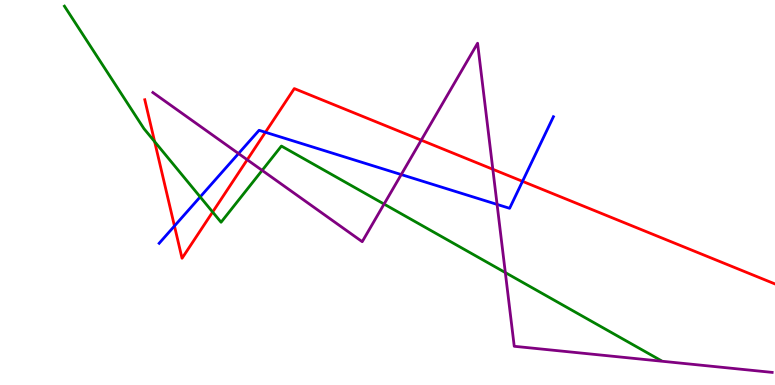[{'lines': ['blue', 'red'], 'intersections': [{'x': 2.25, 'y': 4.13}, {'x': 3.42, 'y': 6.56}, {'x': 6.74, 'y': 5.29}]}, {'lines': ['green', 'red'], 'intersections': [{'x': 2.0, 'y': 6.32}, {'x': 2.74, 'y': 4.49}]}, {'lines': ['purple', 'red'], 'intersections': [{'x': 3.19, 'y': 5.85}, {'x': 5.44, 'y': 6.36}, {'x': 6.36, 'y': 5.6}]}, {'lines': ['blue', 'green'], 'intersections': [{'x': 2.58, 'y': 4.89}]}, {'lines': ['blue', 'purple'], 'intersections': [{'x': 3.08, 'y': 6.01}, {'x': 5.18, 'y': 5.47}, {'x': 6.41, 'y': 4.69}]}, {'lines': ['green', 'purple'], 'intersections': [{'x': 3.38, 'y': 5.57}, {'x': 4.96, 'y': 4.7}, {'x': 6.52, 'y': 2.92}]}]